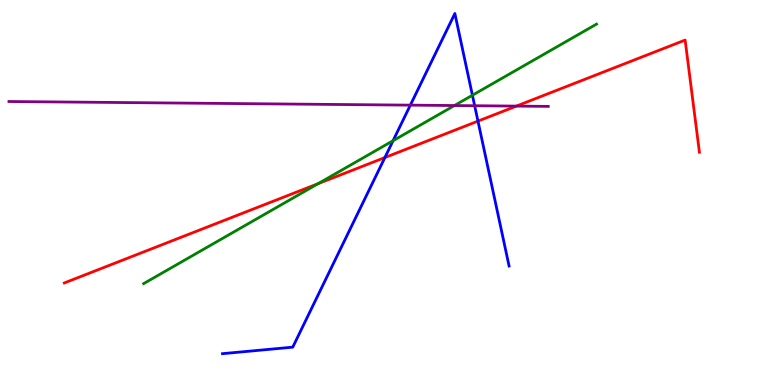[{'lines': ['blue', 'red'], 'intersections': [{'x': 4.97, 'y': 5.91}, {'x': 6.17, 'y': 6.85}]}, {'lines': ['green', 'red'], 'intersections': [{'x': 4.1, 'y': 5.23}]}, {'lines': ['purple', 'red'], 'intersections': [{'x': 6.66, 'y': 7.24}]}, {'lines': ['blue', 'green'], 'intersections': [{'x': 5.07, 'y': 6.35}, {'x': 6.1, 'y': 7.53}]}, {'lines': ['blue', 'purple'], 'intersections': [{'x': 5.29, 'y': 7.27}, {'x': 6.12, 'y': 7.25}]}, {'lines': ['green', 'purple'], 'intersections': [{'x': 5.86, 'y': 7.26}]}]